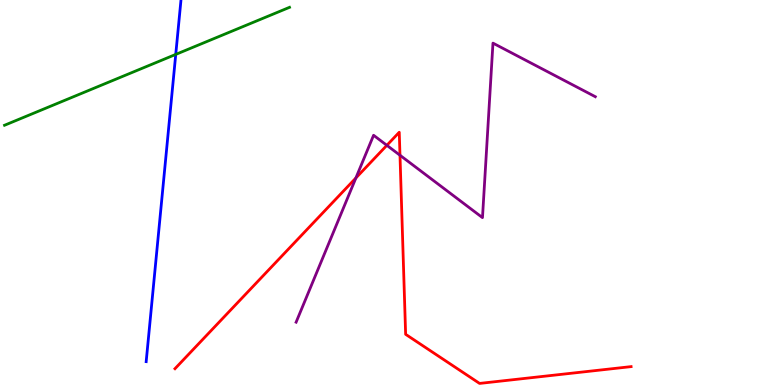[{'lines': ['blue', 'red'], 'intersections': []}, {'lines': ['green', 'red'], 'intersections': []}, {'lines': ['purple', 'red'], 'intersections': [{'x': 4.59, 'y': 5.38}, {'x': 4.99, 'y': 6.23}, {'x': 5.16, 'y': 5.97}]}, {'lines': ['blue', 'green'], 'intersections': [{'x': 2.27, 'y': 8.59}]}, {'lines': ['blue', 'purple'], 'intersections': []}, {'lines': ['green', 'purple'], 'intersections': []}]